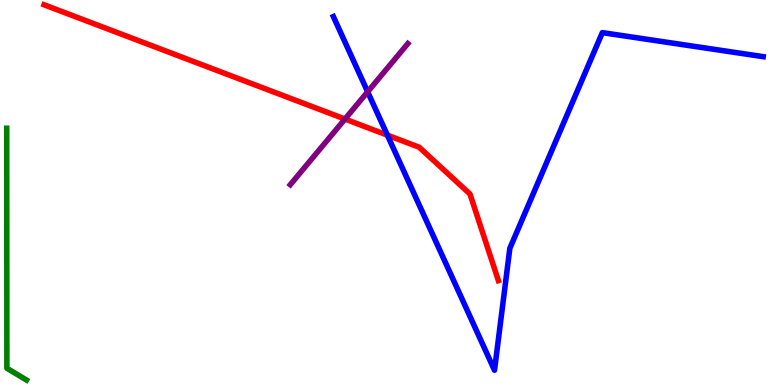[{'lines': ['blue', 'red'], 'intersections': [{'x': 5.0, 'y': 6.49}]}, {'lines': ['green', 'red'], 'intersections': []}, {'lines': ['purple', 'red'], 'intersections': [{'x': 4.45, 'y': 6.91}]}, {'lines': ['blue', 'green'], 'intersections': []}, {'lines': ['blue', 'purple'], 'intersections': [{'x': 4.74, 'y': 7.62}]}, {'lines': ['green', 'purple'], 'intersections': []}]